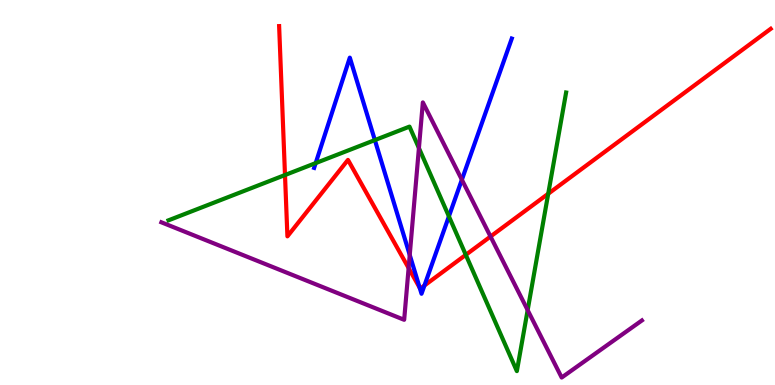[{'lines': ['blue', 'red'], 'intersections': [{'x': 5.42, 'y': 2.52}, {'x': 5.48, 'y': 2.58}]}, {'lines': ['green', 'red'], 'intersections': [{'x': 3.68, 'y': 5.45}, {'x': 6.01, 'y': 3.38}, {'x': 7.07, 'y': 4.97}]}, {'lines': ['purple', 'red'], 'intersections': [{'x': 5.27, 'y': 3.04}, {'x': 6.33, 'y': 3.86}]}, {'lines': ['blue', 'green'], 'intersections': [{'x': 4.07, 'y': 5.76}, {'x': 4.84, 'y': 6.36}, {'x': 5.79, 'y': 4.38}]}, {'lines': ['blue', 'purple'], 'intersections': [{'x': 5.29, 'y': 3.38}, {'x': 5.96, 'y': 5.33}]}, {'lines': ['green', 'purple'], 'intersections': [{'x': 5.41, 'y': 6.15}, {'x': 6.81, 'y': 1.95}]}]